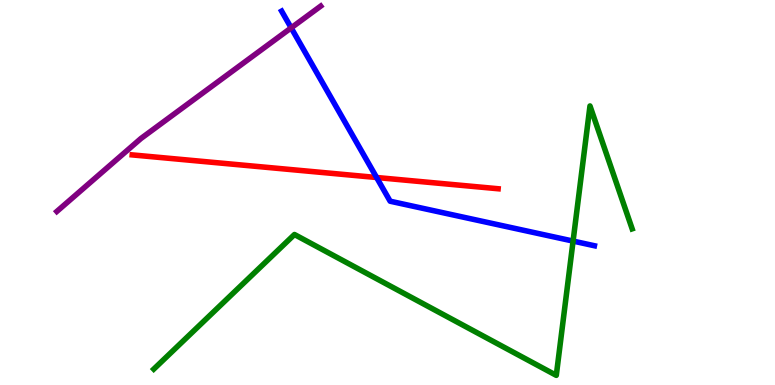[{'lines': ['blue', 'red'], 'intersections': [{'x': 4.86, 'y': 5.39}]}, {'lines': ['green', 'red'], 'intersections': []}, {'lines': ['purple', 'red'], 'intersections': []}, {'lines': ['blue', 'green'], 'intersections': [{'x': 7.39, 'y': 3.74}]}, {'lines': ['blue', 'purple'], 'intersections': [{'x': 3.76, 'y': 9.28}]}, {'lines': ['green', 'purple'], 'intersections': []}]